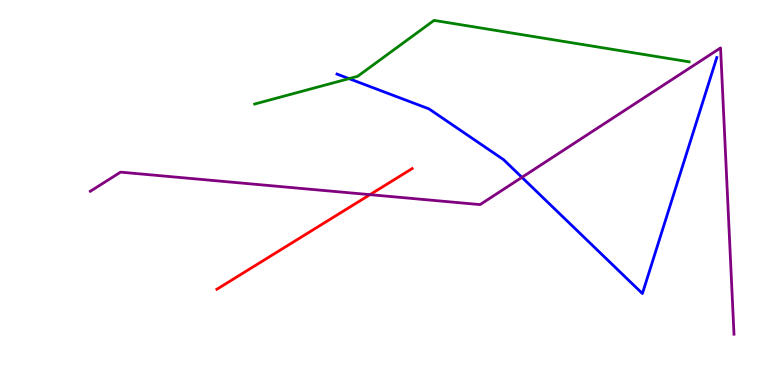[{'lines': ['blue', 'red'], 'intersections': []}, {'lines': ['green', 'red'], 'intersections': []}, {'lines': ['purple', 'red'], 'intersections': [{'x': 4.77, 'y': 4.94}]}, {'lines': ['blue', 'green'], 'intersections': [{'x': 4.5, 'y': 7.96}]}, {'lines': ['blue', 'purple'], 'intersections': [{'x': 6.73, 'y': 5.39}]}, {'lines': ['green', 'purple'], 'intersections': []}]